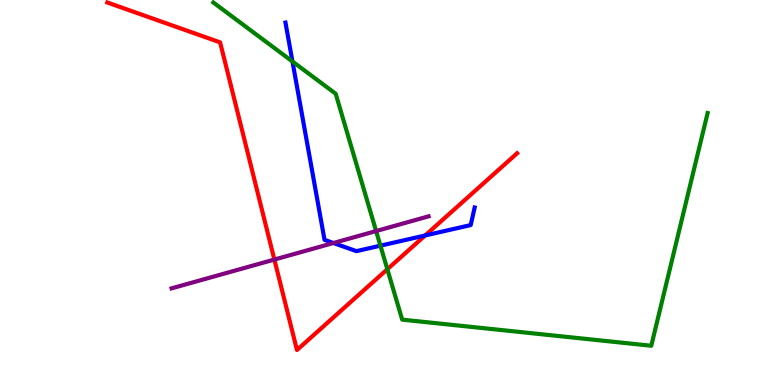[{'lines': ['blue', 'red'], 'intersections': [{'x': 5.49, 'y': 3.88}]}, {'lines': ['green', 'red'], 'intersections': [{'x': 5.0, 'y': 3.01}]}, {'lines': ['purple', 'red'], 'intersections': [{'x': 3.54, 'y': 3.26}]}, {'lines': ['blue', 'green'], 'intersections': [{'x': 3.77, 'y': 8.4}, {'x': 4.91, 'y': 3.62}]}, {'lines': ['blue', 'purple'], 'intersections': [{'x': 4.3, 'y': 3.69}]}, {'lines': ['green', 'purple'], 'intersections': [{'x': 4.85, 'y': 4.0}]}]